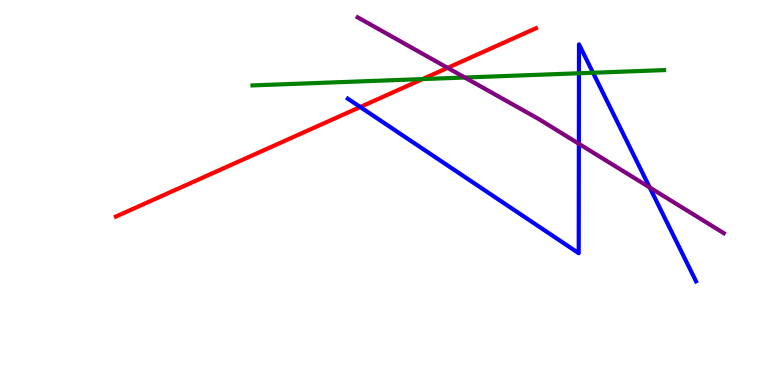[{'lines': ['blue', 'red'], 'intersections': [{'x': 4.65, 'y': 7.22}]}, {'lines': ['green', 'red'], 'intersections': [{'x': 5.45, 'y': 7.95}]}, {'lines': ['purple', 'red'], 'intersections': [{'x': 5.78, 'y': 8.24}]}, {'lines': ['blue', 'green'], 'intersections': [{'x': 7.47, 'y': 8.1}, {'x': 7.65, 'y': 8.11}]}, {'lines': ['blue', 'purple'], 'intersections': [{'x': 7.47, 'y': 6.27}, {'x': 8.38, 'y': 5.13}]}, {'lines': ['green', 'purple'], 'intersections': [{'x': 6.0, 'y': 7.99}]}]